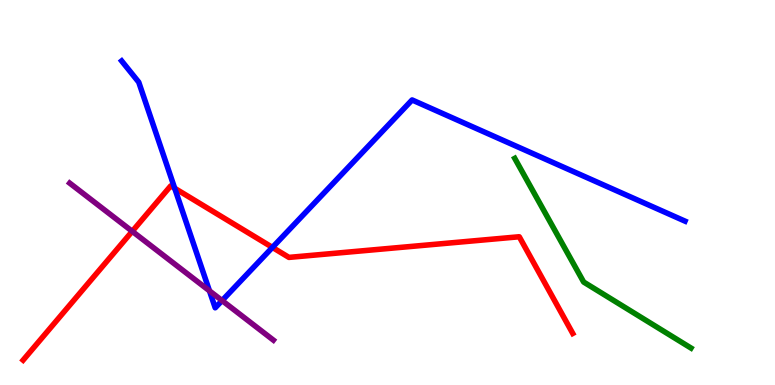[{'lines': ['blue', 'red'], 'intersections': [{'x': 2.25, 'y': 5.11}, {'x': 3.52, 'y': 3.57}]}, {'lines': ['green', 'red'], 'intersections': []}, {'lines': ['purple', 'red'], 'intersections': [{'x': 1.71, 'y': 3.99}]}, {'lines': ['blue', 'green'], 'intersections': []}, {'lines': ['blue', 'purple'], 'intersections': [{'x': 2.7, 'y': 2.45}, {'x': 2.87, 'y': 2.19}]}, {'lines': ['green', 'purple'], 'intersections': []}]